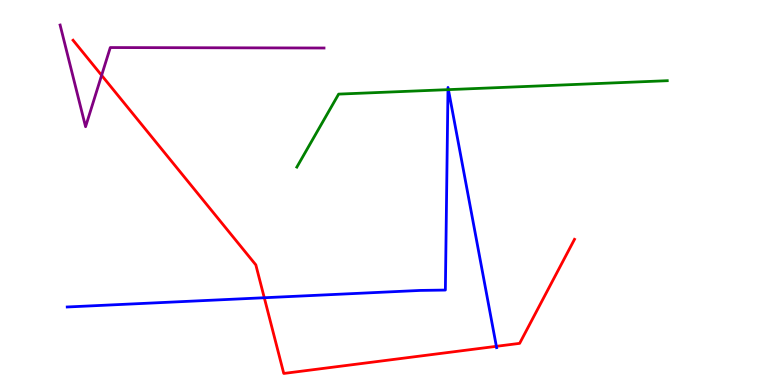[{'lines': ['blue', 'red'], 'intersections': [{'x': 3.41, 'y': 2.27}, {'x': 6.4, 'y': 1.0}]}, {'lines': ['green', 'red'], 'intersections': []}, {'lines': ['purple', 'red'], 'intersections': [{'x': 1.31, 'y': 8.04}]}, {'lines': ['blue', 'green'], 'intersections': [{'x': 5.78, 'y': 7.67}, {'x': 5.79, 'y': 7.67}]}, {'lines': ['blue', 'purple'], 'intersections': []}, {'lines': ['green', 'purple'], 'intersections': []}]